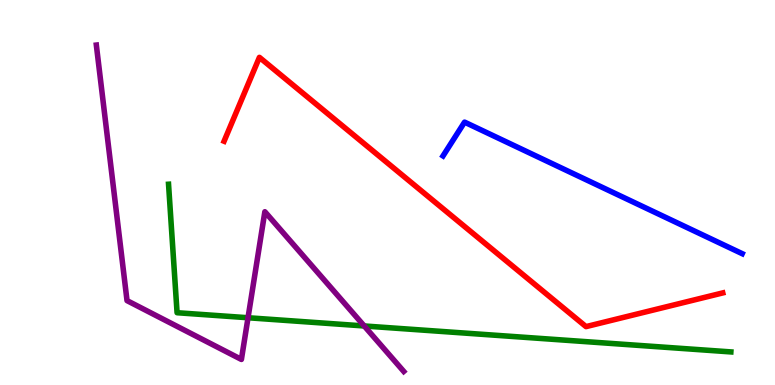[{'lines': ['blue', 'red'], 'intersections': []}, {'lines': ['green', 'red'], 'intersections': []}, {'lines': ['purple', 'red'], 'intersections': []}, {'lines': ['blue', 'green'], 'intersections': []}, {'lines': ['blue', 'purple'], 'intersections': []}, {'lines': ['green', 'purple'], 'intersections': [{'x': 3.2, 'y': 1.75}, {'x': 4.7, 'y': 1.53}]}]